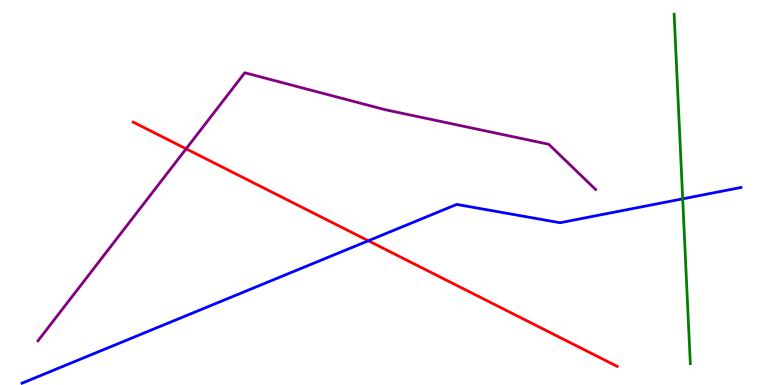[{'lines': ['blue', 'red'], 'intersections': [{'x': 4.75, 'y': 3.75}]}, {'lines': ['green', 'red'], 'intersections': []}, {'lines': ['purple', 'red'], 'intersections': [{'x': 2.4, 'y': 6.13}]}, {'lines': ['blue', 'green'], 'intersections': [{'x': 8.81, 'y': 4.84}]}, {'lines': ['blue', 'purple'], 'intersections': []}, {'lines': ['green', 'purple'], 'intersections': []}]